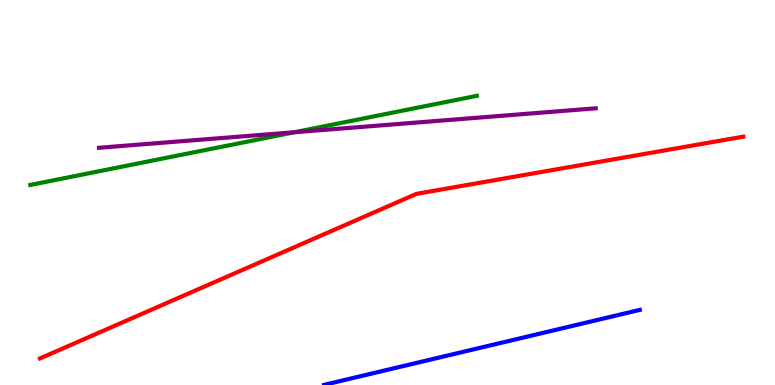[{'lines': ['blue', 'red'], 'intersections': []}, {'lines': ['green', 'red'], 'intersections': []}, {'lines': ['purple', 'red'], 'intersections': []}, {'lines': ['blue', 'green'], 'intersections': []}, {'lines': ['blue', 'purple'], 'intersections': []}, {'lines': ['green', 'purple'], 'intersections': [{'x': 3.8, 'y': 6.56}]}]